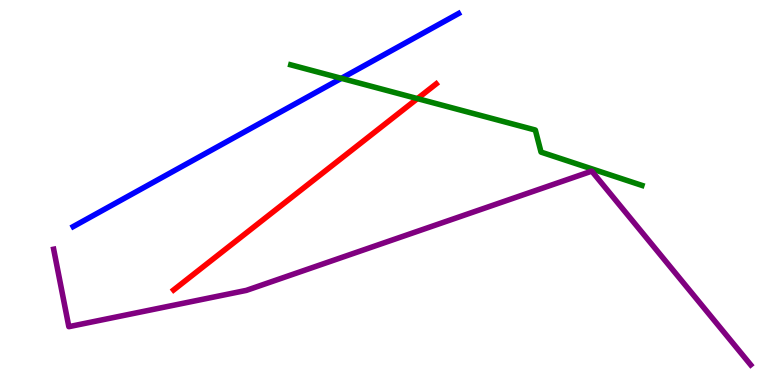[{'lines': ['blue', 'red'], 'intersections': []}, {'lines': ['green', 'red'], 'intersections': [{'x': 5.39, 'y': 7.44}]}, {'lines': ['purple', 'red'], 'intersections': []}, {'lines': ['blue', 'green'], 'intersections': [{'x': 4.4, 'y': 7.97}]}, {'lines': ['blue', 'purple'], 'intersections': []}, {'lines': ['green', 'purple'], 'intersections': []}]